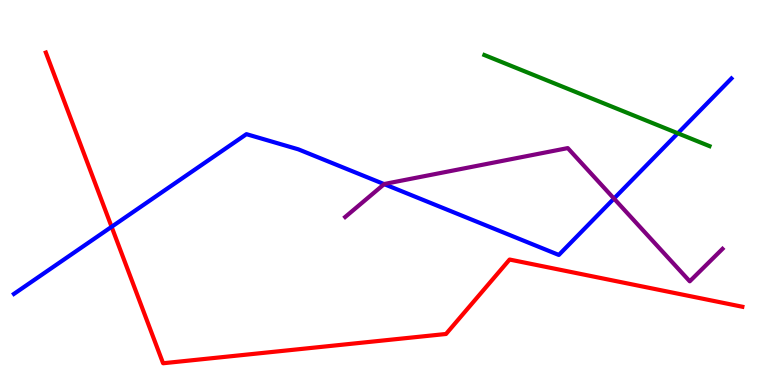[{'lines': ['blue', 'red'], 'intersections': [{'x': 1.44, 'y': 4.11}]}, {'lines': ['green', 'red'], 'intersections': []}, {'lines': ['purple', 'red'], 'intersections': []}, {'lines': ['blue', 'green'], 'intersections': [{'x': 8.75, 'y': 6.54}]}, {'lines': ['blue', 'purple'], 'intersections': [{'x': 4.96, 'y': 5.22}, {'x': 7.92, 'y': 4.84}]}, {'lines': ['green', 'purple'], 'intersections': []}]